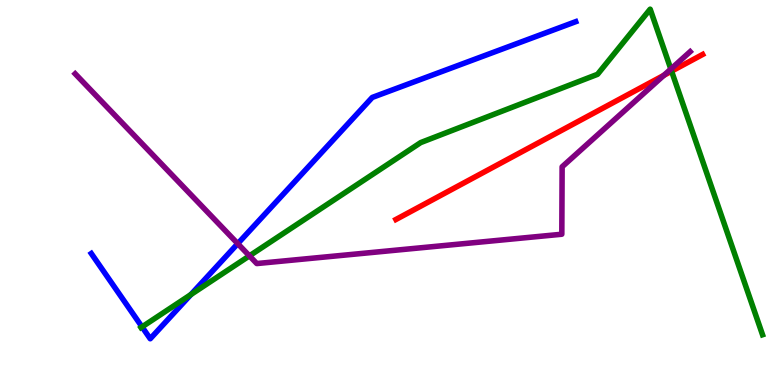[{'lines': ['blue', 'red'], 'intersections': []}, {'lines': ['green', 'red'], 'intersections': [{'x': 8.67, 'y': 8.15}]}, {'lines': ['purple', 'red'], 'intersections': [{'x': 8.57, 'y': 8.04}]}, {'lines': ['blue', 'green'], 'intersections': [{'x': 1.83, 'y': 1.51}, {'x': 2.46, 'y': 2.35}]}, {'lines': ['blue', 'purple'], 'intersections': [{'x': 3.07, 'y': 3.67}]}, {'lines': ['green', 'purple'], 'intersections': [{'x': 3.22, 'y': 3.35}, {'x': 8.66, 'y': 8.21}]}]